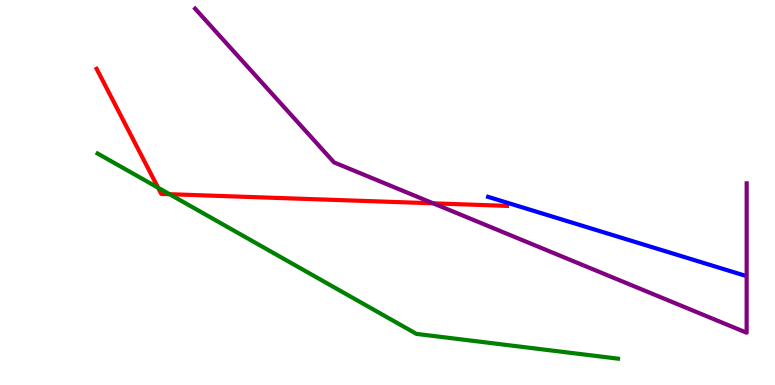[{'lines': ['blue', 'red'], 'intersections': []}, {'lines': ['green', 'red'], 'intersections': [{'x': 2.04, 'y': 5.12}, {'x': 2.19, 'y': 4.96}]}, {'lines': ['purple', 'red'], 'intersections': [{'x': 5.59, 'y': 4.72}]}, {'lines': ['blue', 'green'], 'intersections': []}, {'lines': ['blue', 'purple'], 'intersections': []}, {'lines': ['green', 'purple'], 'intersections': []}]